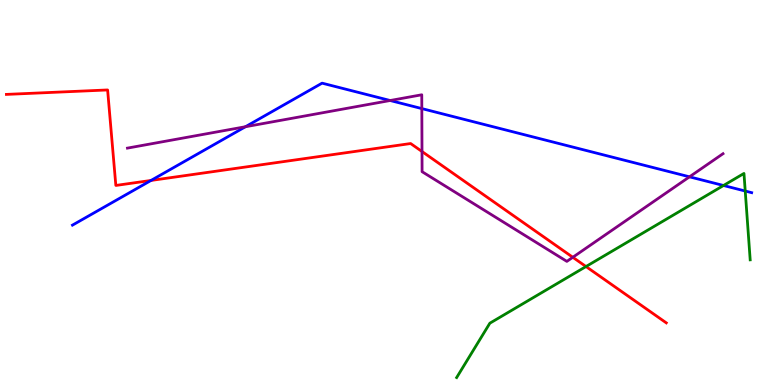[{'lines': ['blue', 'red'], 'intersections': [{'x': 1.95, 'y': 5.31}]}, {'lines': ['green', 'red'], 'intersections': [{'x': 7.56, 'y': 3.08}]}, {'lines': ['purple', 'red'], 'intersections': [{'x': 5.45, 'y': 6.06}, {'x': 7.39, 'y': 3.32}]}, {'lines': ['blue', 'green'], 'intersections': [{'x': 9.34, 'y': 5.18}, {'x': 9.62, 'y': 5.04}]}, {'lines': ['blue', 'purple'], 'intersections': [{'x': 3.17, 'y': 6.71}, {'x': 5.03, 'y': 7.39}, {'x': 5.44, 'y': 7.18}, {'x': 8.9, 'y': 5.41}]}, {'lines': ['green', 'purple'], 'intersections': []}]